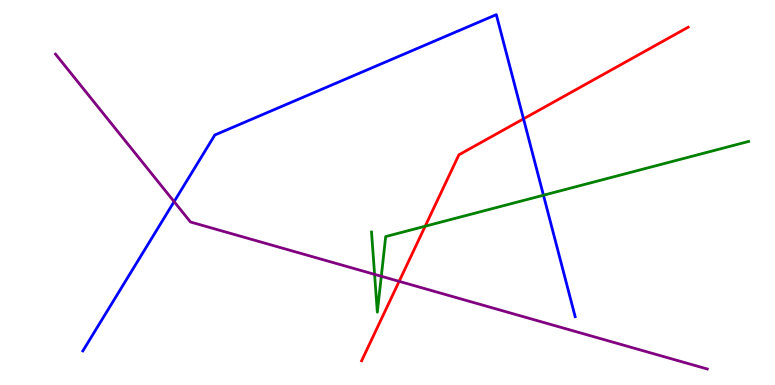[{'lines': ['blue', 'red'], 'intersections': [{'x': 6.76, 'y': 6.91}]}, {'lines': ['green', 'red'], 'intersections': [{'x': 5.49, 'y': 4.12}]}, {'lines': ['purple', 'red'], 'intersections': [{'x': 5.15, 'y': 2.69}]}, {'lines': ['blue', 'green'], 'intersections': [{'x': 7.01, 'y': 4.93}]}, {'lines': ['blue', 'purple'], 'intersections': [{'x': 2.25, 'y': 4.76}]}, {'lines': ['green', 'purple'], 'intersections': [{'x': 4.83, 'y': 2.87}, {'x': 4.92, 'y': 2.82}]}]